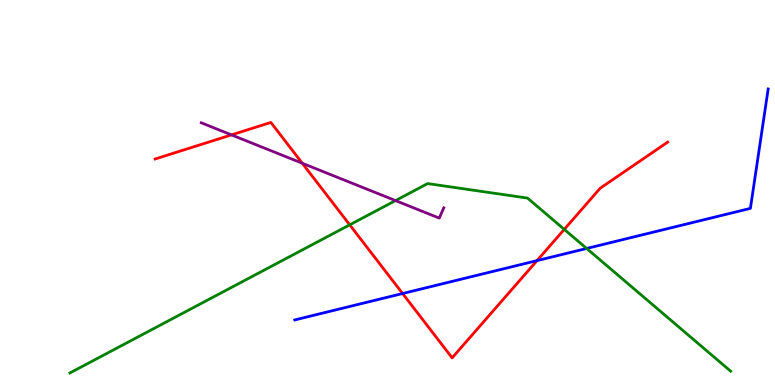[{'lines': ['blue', 'red'], 'intersections': [{'x': 5.19, 'y': 2.38}, {'x': 6.93, 'y': 3.23}]}, {'lines': ['green', 'red'], 'intersections': [{'x': 4.51, 'y': 4.16}, {'x': 7.28, 'y': 4.04}]}, {'lines': ['purple', 'red'], 'intersections': [{'x': 2.99, 'y': 6.5}, {'x': 3.9, 'y': 5.76}]}, {'lines': ['blue', 'green'], 'intersections': [{'x': 7.57, 'y': 3.55}]}, {'lines': ['blue', 'purple'], 'intersections': []}, {'lines': ['green', 'purple'], 'intersections': [{'x': 5.1, 'y': 4.79}]}]